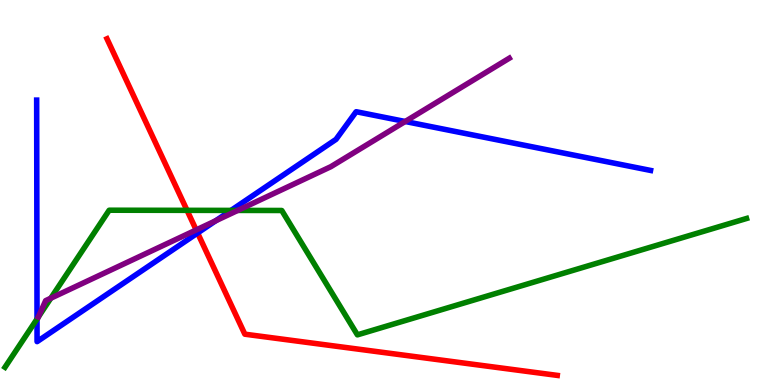[{'lines': ['blue', 'red'], 'intersections': [{'x': 2.55, 'y': 3.95}]}, {'lines': ['green', 'red'], 'intersections': [{'x': 2.41, 'y': 4.54}]}, {'lines': ['purple', 'red'], 'intersections': [{'x': 2.53, 'y': 4.03}]}, {'lines': ['blue', 'green'], 'intersections': [{'x': 0.478, 'y': 1.71}, {'x': 2.98, 'y': 4.53}]}, {'lines': ['blue', 'purple'], 'intersections': [{'x': 2.78, 'y': 4.27}, {'x': 5.23, 'y': 6.84}]}, {'lines': ['green', 'purple'], 'intersections': [{'x': 0.655, 'y': 2.25}, {'x': 3.07, 'y': 4.53}]}]